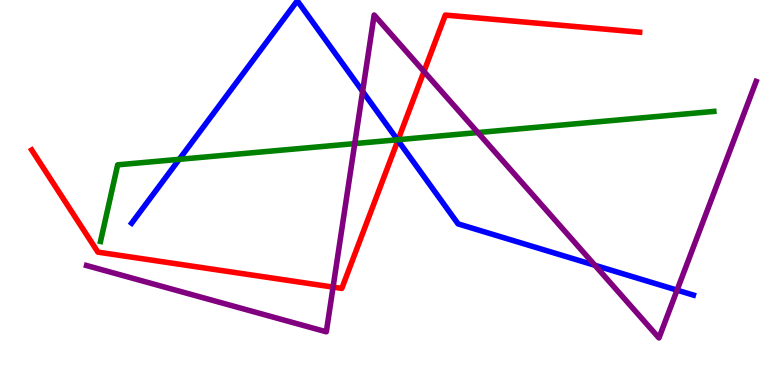[{'lines': ['blue', 'red'], 'intersections': [{'x': 5.13, 'y': 6.35}]}, {'lines': ['green', 'red'], 'intersections': [{'x': 5.14, 'y': 6.37}]}, {'lines': ['purple', 'red'], 'intersections': [{'x': 4.3, 'y': 2.54}, {'x': 5.47, 'y': 8.14}]}, {'lines': ['blue', 'green'], 'intersections': [{'x': 2.31, 'y': 5.86}, {'x': 5.13, 'y': 6.37}]}, {'lines': ['blue', 'purple'], 'intersections': [{'x': 4.68, 'y': 7.63}, {'x': 7.68, 'y': 3.11}, {'x': 8.74, 'y': 2.46}]}, {'lines': ['green', 'purple'], 'intersections': [{'x': 4.58, 'y': 6.27}, {'x': 6.17, 'y': 6.56}]}]